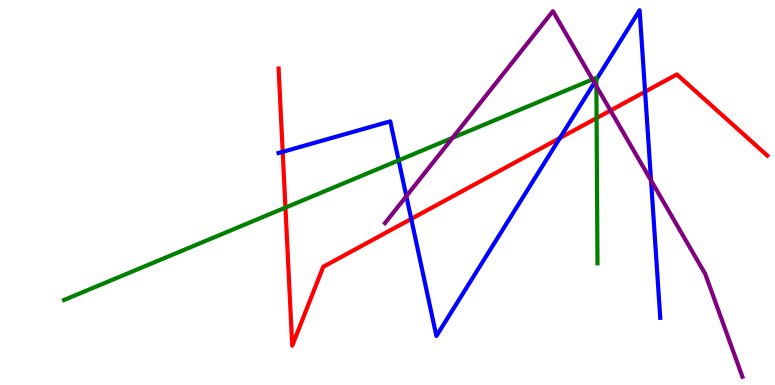[{'lines': ['blue', 'red'], 'intersections': [{'x': 3.65, 'y': 6.06}, {'x': 5.31, 'y': 4.31}, {'x': 7.22, 'y': 6.41}, {'x': 8.32, 'y': 7.62}]}, {'lines': ['green', 'red'], 'intersections': [{'x': 3.68, 'y': 4.61}, {'x': 7.7, 'y': 6.93}]}, {'lines': ['purple', 'red'], 'intersections': [{'x': 7.88, 'y': 7.13}]}, {'lines': ['blue', 'green'], 'intersections': [{'x': 5.14, 'y': 5.84}, {'x': 7.69, 'y': 7.93}]}, {'lines': ['blue', 'purple'], 'intersections': [{'x': 5.24, 'y': 4.9}, {'x': 7.67, 'y': 7.85}, {'x': 8.4, 'y': 5.31}]}, {'lines': ['green', 'purple'], 'intersections': [{'x': 5.84, 'y': 6.42}, {'x': 7.64, 'y': 7.94}, {'x': 7.7, 'y': 7.76}]}]